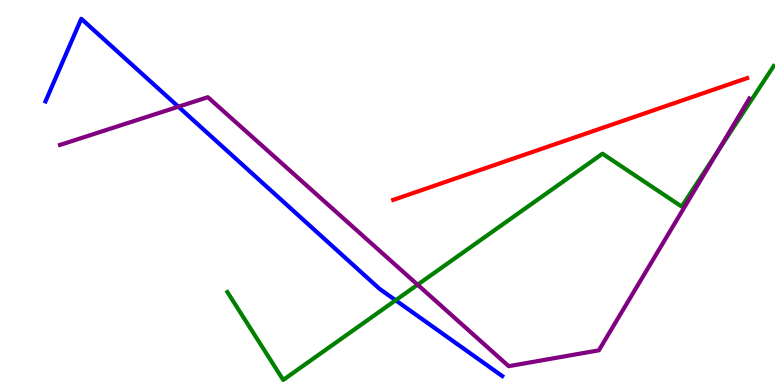[{'lines': ['blue', 'red'], 'intersections': []}, {'lines': ['green', 'red'], 'intersections': []}, {'lines': ['purple', 'red'], 'intersections': []}, {'lines': ['blue', 'green'], 'intersections': [{'x': 5.1, 'y': 2.2}]}, {'lines': ['blue', 'purple'], 'intersections': [{'x': 2.3, 'y': 7.23}]}, {'lines': ['green', 'purple'], 'intersections': [{'x': 5.39, 'y': 2.6}, {'x': 9.26, 'y': 6.07}]}]